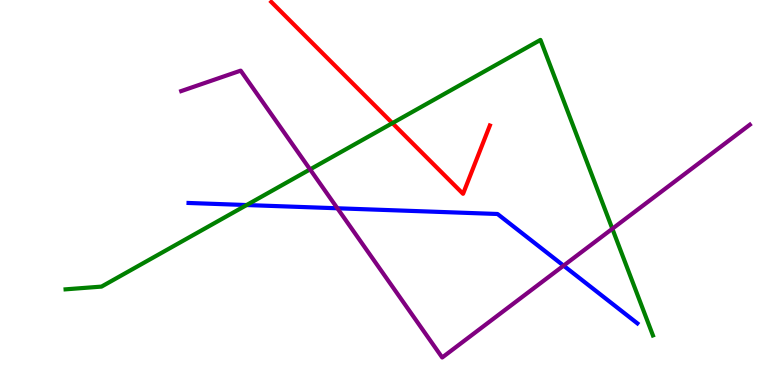[{'lines': ['blue', 'red'], 'intersections': []}, {'lines': ['green', 'red'], 'intersections': [{'x': 5.06, 'y': 6.8}]}, {'lines': ['purple', 'red'], 'intersections': []}, {'lines': ['blue', 'green'], 'intersections': [{'x': 3.18, 'y': 4.67}]}, {'lines': ['blue', 'purple'], 'intersections': [{'x': 4.35, 'y': 4.59}, {'x': 7.27, 'y': 3.1}]}, {'lines': ['green', 'purple'], 'intersections': [{'x': 4.0, 'y': 5.6}, {'x': 7.9, 'y': 4.06}]}]